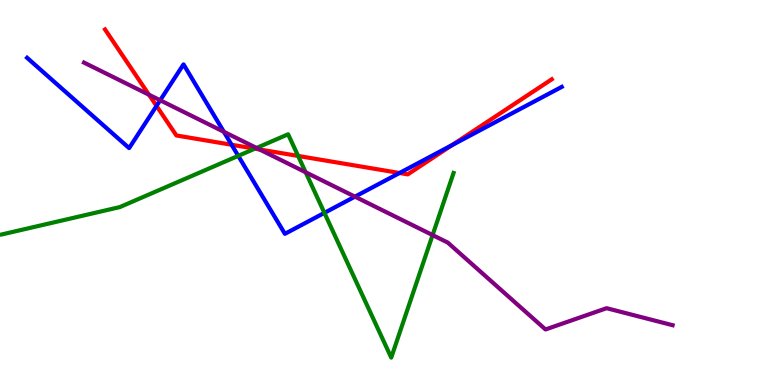[{'lines': ['blue', 'red'], 'intersections': [{'x': 2.02, 'y': 7.25}, {'x': 2.99, 'y': 6.24}, {'x': 5.16, 'y': 5.51}, {'x': 5.83, 'y': 6.23}]}, {'lines': ['green', 'red'], 'intersections': [{'x': 3.29, 'y': 6.14}, {'x': 3.85, 'y': 5.95}]}, {'lines': ['purple', 'red'], 'intersections': [{'x': 1.92, 'y': 7.54}, {'x': 3.35, 'y': 6.12}]}, {'lines': ['blue', 'green'], 'intersections': [{'x': 3.07, 'y': 5.95}, {'x': 4.19, 'y': 4.47}]}, {'lines': ['blue', 'purple'], 'intersections': [{'x': 2.07, 'y': 7.4}, {'x': 2.89, 'y': 6.58}, {'x': 4.58, 'y': 4.89}]}, {'lines': ['green', 'purple'], 'intersections': [{'x': 3.31, 'y': 6.16}, {'x': 3.94, 'y': 5.53}, {'x': 5.58, 'y': 3.89}]}]